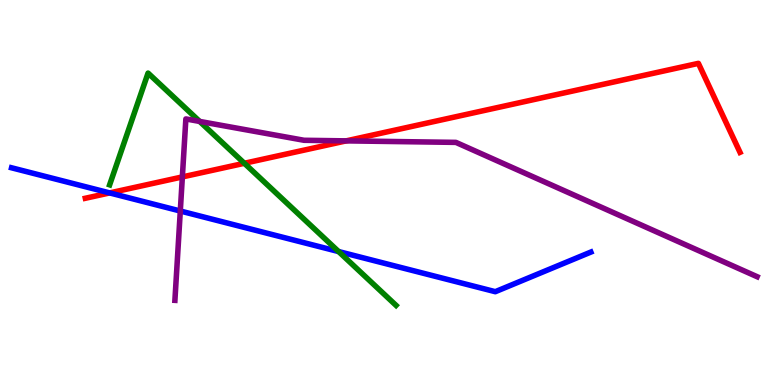[{'lines': ['blue', 'red'], 'intersections': [{'x': 1.41, 'y': 4.99}]}, {'lines': ['green', 'red'], 'intersections': [{'x': 3.15, 'y': 5.76}]}, {'lines': ['purple', 'red'], 'intersections': [{'x': 2.35, 'y': 5.4}, {'x': 4.47, 'y': 6.34}]}, {'lines': ['blue', 'green'], 'intersections': [{'x': 4.37, 'y': 3.47}]}, {'lines': ['blue', 'purple'], 'intersections': [{'x': 2.33, 'y': 4.52}]}, {'lines': ['green', 'purple'], 'intersections': [{'x': 2.58, 'y': 6.85}]}]